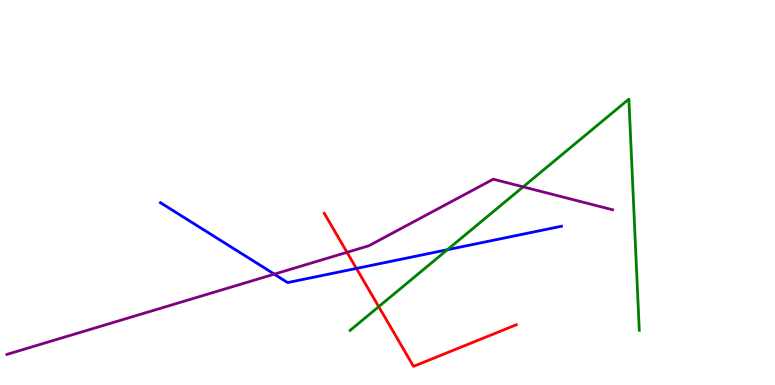[{'lines': ['blue', 'red'], 'intersections': [{'x': 4.6, 'y': 3.03}]}, {'lines': ['green', 'red'], 'intersections': [{'x': 4.89, 'y': 2.03}]}, {'lines': ['purple', 'red'], 'intersections': [{'x': 4.48, 'y': 3.45}]}, {'lines': ['blue', 'green'], 'intersections': [{'x': 5.77, 'y': 3.51}]}, {'lines': ['blue', 'purple'], 'intersections': [{'x': 3.54, 'y': 2.88}]}, {'lines': ['green', 'purple'], 'intersections': [{'x': 6.75, 'y': 5.15}]}]